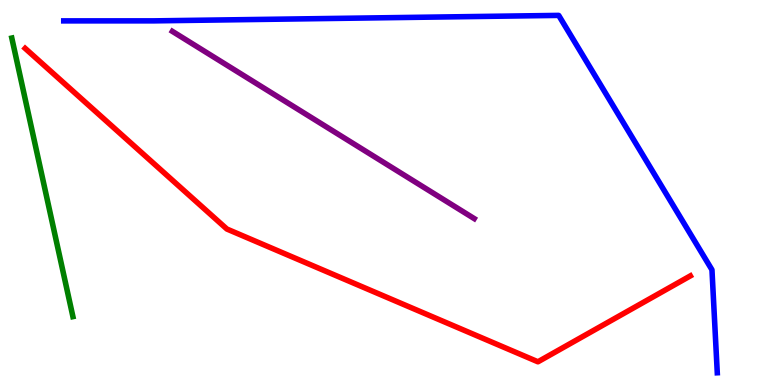[{'lines': ['blue', 'red'], 'intersections': []}, {'lines': ['green', 'red'], 'intersections': []}, {'lines': ['purple', 'red'], 'intersections': []}, {'lines': ['blue', 'green'], 'intersections': []}, {'lines': ['blue', 'purple'], 'intersections': []}, {'lines': ['green', 'purple'], 'intersections': []}]